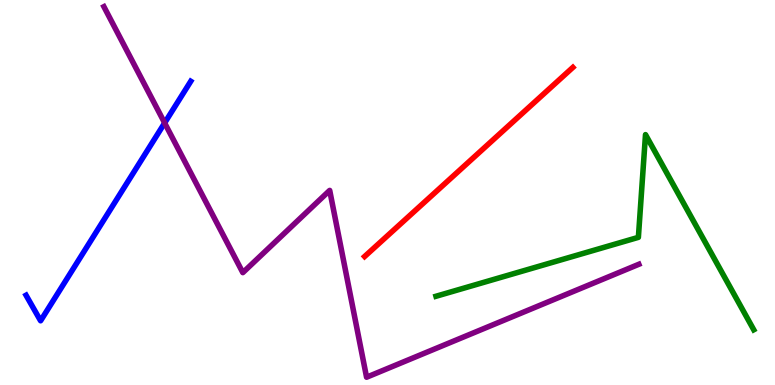[{'lines': ['blue', 'red'], 'intersections': []}, {'lines': ['green', 'red'], 'intersections': []}, {'lines': ['purple', 'red'], 'intersections': []}, {'lines': ['blue', 'green'], 'intersections': []}, {'lines': ['blue', 'purple'], 'intersections': [{'x': 2.12, 'y': 6.81}]}, {'lines': ['green', 'purple'], 'intersections': []}]